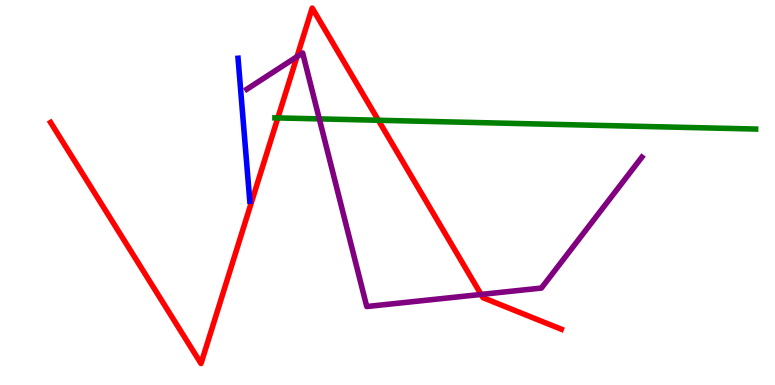[{'lines': ['blue', 'red'], 'intersections': []}, {'lines': ['green', 'red'], 'intersections': [{'x': 3.58, 'y': 6.94}, {'x': 4.88, 'y': 6.88}]}, {'lines': ['purple', 'red'], 'intersections': [{'x': 3.83, 'y': 8.53}, {'x': 6.21, 'y': 2.35}]}, {'lines': ['blue', 'green'], 'intersections': []}, {'lines': ['blue', 'purple'], 'intersections': []}, {'lines': ['green', 'purple'], 'intersections': [{'x': 4.12, 'y': 6.91}]}]